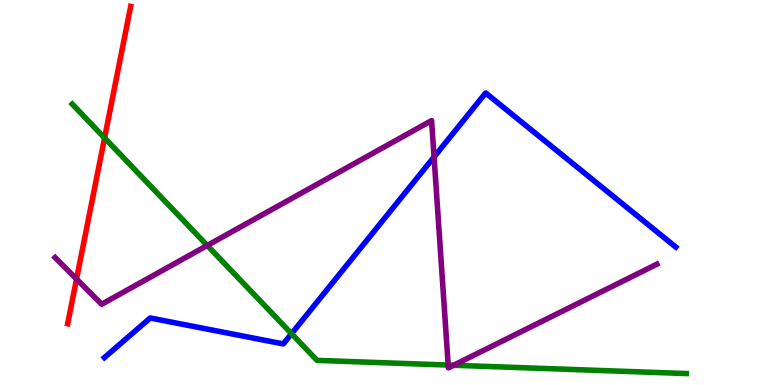[{'lines': ['blue', 'red'], 'intersections': []}, {'lines': ['green', 'red'], 'intersections': [{'x': 1.35, 'y': 6.42}]}, {'lines': ['purple', 'red'], 'intersections': [{'x': 0.988, 'y': 2.75}]}, {'lines': ['blue', 'green'], 'intersections': [{'x': 3.76, 'y': 1.33}]}, {'lines': ['blue', 'purple'], 'intersections': [{'x': 5.6, 'y': 5.92}]}, {'lines': ['green', 'purple'], 'intersections': [{'x': 2.67, 'y': 3.62}, {'x': 5.78, 'y': 0.518}, {'x': 5.85, 'y': 0.513}]}]